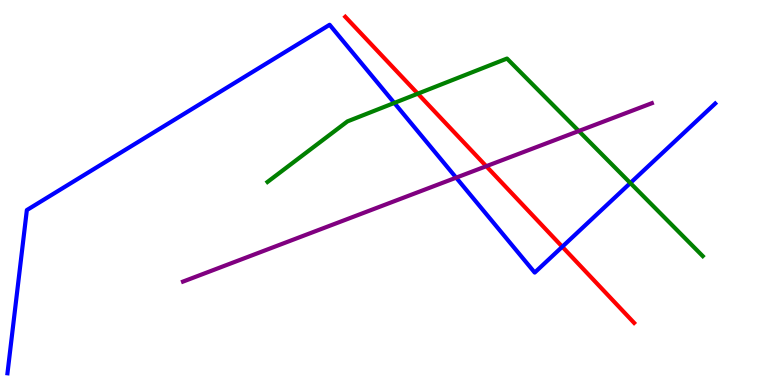[{'lines': ['blue', 'red'], 'intersections': [{'x': 7.26, 'y': 3.59}]}, {'lines': ['green', 'red'], 'intersections': [{'x': 5.39, 'y': 7.57}]}, {'lines': ['purple', 'red'], 'intersections': [{'x': 6.27, 'y': 5.68}]}, {'lines': ['blue', 'green'], 'intersections': [{'x': 5.09, 'y': 7.33}, {'x': 8.13, 'y': 5.25}]}, {'lines': ['blue', 'purple'], 'intersections': [{'x': 5.89, 'y': 5.39}]}, {'lines': ['green', 'purple'], 'intersections': [{'x': 7.47, 'y': 6.6}]}]